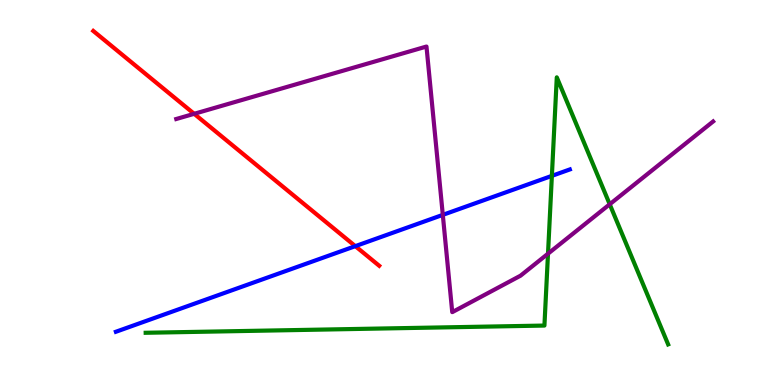[{'lines': ['blue', 'red'], 'intersections': [{'x': 4.58, 'y': 3.61}]}, {'lines': ['green', 'red'], 'intersections': []}, {'lines': ['purple', 'red'], 'intersections': [{'x': 2.51, 'y': 7.04}]}, {'lines': ['blue', 'green'], 'intersections': [{'x': 7.12, 'y': 5.43}]}, {'lines': ['blue', 'purple'], 'intersections': [{'x': 5.71, 'y': 4.42}]}, {'lines': ['green', 'purple'], 'intersections': [{'x': 7.07, 'y': 3.41}, {'x': 7.87, 'y': 4.69}]}]